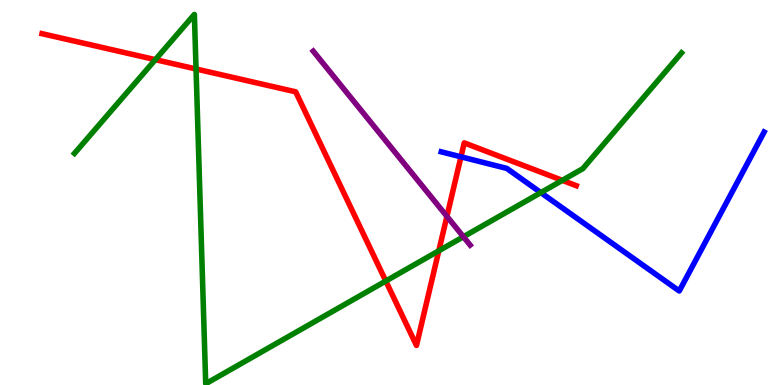[{'lines': ['blue', 'red'], 'intersections': [{'x': 5.95, 'y': 5.93}]}, {'lines': ['green', 'red'], 'intersections': [{'x': 2.0, 'y': 8.45}, {'x': 2.53, 'y': 8.21}, {'x': 4.98, 'y': 2.7}, {'x': 5.66, 'y': 3.49}, {'x': 7.26, 'y': 5.32}]}, {'lines': ['purple', 'red'], 'intersections': [{'x': 5.77, 'y': 4.38}]}, {'lines': ['blue', 'green'], 'intersections': [{'x': 6.98, 'y': 5.0}]}, {'lines': ['blue', 'purple'], 'intersections': []}, {'lines': ['green', 'purple'], 'intersections': [{'x': 5.98, 'y': 3.85}]}]